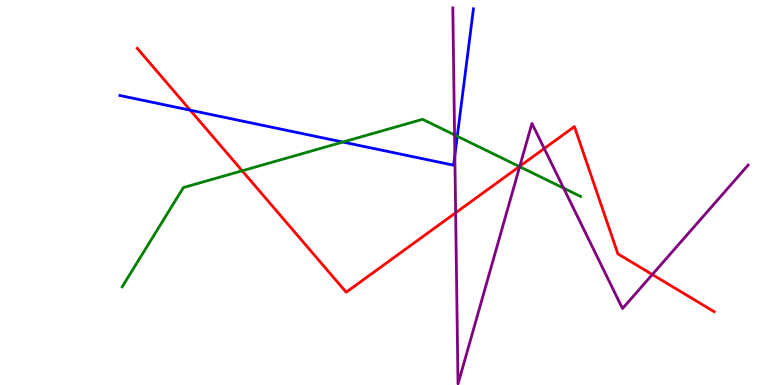[{'lines': ['blue', 'red'], 'intersections': [{'x': 2.46, 'y': 7.14}]}, {'lines': ['green', 'red'], 'intersections': [{'x': 3.12, 'y': 5.56}, {'x': 6.7, 'y': 5.67}]}, {'lines': ['purple', 'red'], 'intersections': [{'x': 5.88, 'y': 4.47}, {'x': 6.71, 'y': 5.68}, {'x': 7.02, 'y': 6.14}, {'x': 8.42, 'y': 2.87}]}, {'lines': ['blue', 'green'], 'intersections': [{'x': 4.42, 'y': 6.31}, {'x': 5.9, 'y': 6.46}]}, {'lines': ['blue', 'purple'], 'intersections': [{'x': 5.87, 'y': 5.97}]}, {'lines': ['green', 'purple'], 'intersections': [{'x': 5.87, 'y': 6.5}, {'x': 6.71, 'y': 5.67}, {'x': 7.27, 'y': 5.11}]}]